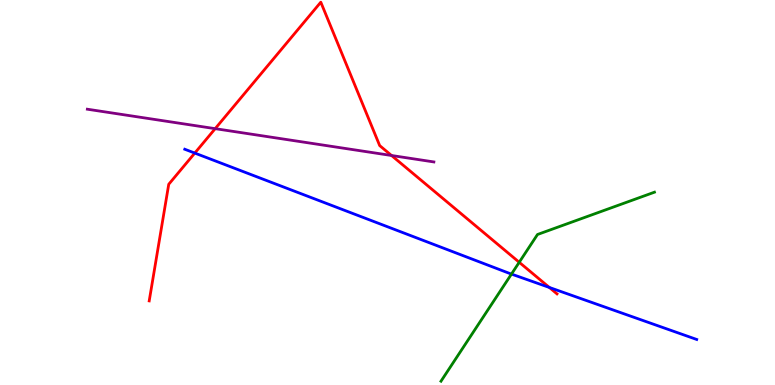[{'lines': ['blue', 'red'], 'intersections': [{'x': 2.51, 'y': 6.02}, {'x': 7.09, 'y': 2.53}]}, {'lines': ['green', 'red'], 'intersections': [{'x': 6.7, 'y': 3.19}]}, {'lines': ['purple', 'red'], 'intersections': [{'x': 2.78, 'y': 6.66}, {'x': 5.05, 'y': 5.96}]}, {'lines': ['blue', 'green'], 'intersections': [{'x': 6.6, 'y': 2.88}]}, {'lines': ['blue', 'purple'], 'intersections': []}, {'lines': ['green', 'purple'], 'intersections': []}]